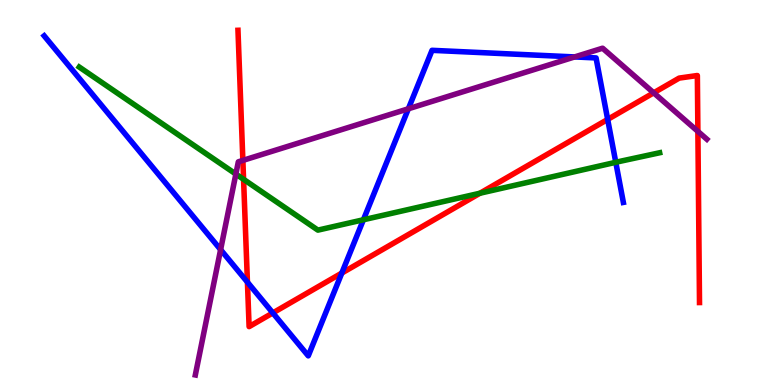[{'lines': ['blue', 'red'], 'intersections': [{'x': 3.19, 'y': 2.67}, {'x': 3.52, 'y': 1.87}, {'x': 4.41, 'y': 2.91}, {'x': 7.84, 'y': 6.9}]}, {'lines': ['green', 'red'], 'intersections': [{'x': 3.14, 'y': 5.34}, {'x': 6.19, 'y': 4.98}]}, {'lines': ['purple', 'red'], 'intersections': [{'x': 3.13, 'y': 5.83}, {'x': 8.43, 'y': 7.59}, {'x': 9.0, 'y': 6.59}]}, {'lines': ['blue', 'green'], 'intersections': [{'x': 4.69, 'y': 4.29}, {'x': 7.95, 'y': 5.78}]}, {'lines': ['blue', 'purple'], 'intersections': [{'x': 2.85, 'y': 3.52}, {'x': 5.27, 'y': 7.17}, {'x': 7.41, 'y': 8.52}]}, {'lines': ['green', 'purple'], 'intersections': [{'x': 3.04, 'y': 5.48}]}]